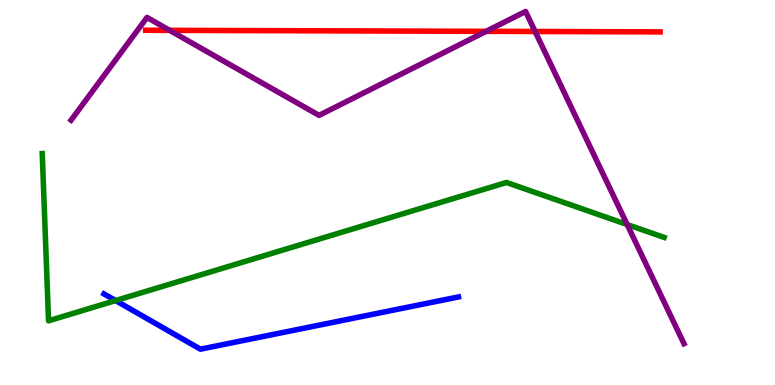[{'lines': ['blue', 'red'], 'intersections': []}, {'lines': ['green', 'red'], 'intersections': []}, {'lines': ['purple', 'red'], 'intersections': [{'x': 2.19, 'y': 9.21}, {'x': 6.27, 'y': 9.19}, {'x': 6.9, 'y': 9.18}]}, {'lines': ['blue', 'green'], 'intersections': [{'x': 1.49, 'y': 2.19}]}, {'lines': ['blue', 'purple'], 'intersections': []}, {'lines': ['green', 'purple'], 'intersections': [{'x': 8.09, 'y': 4.17}]}]